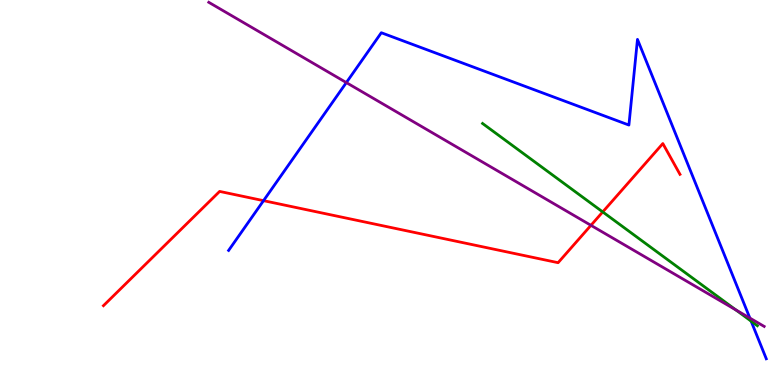[{'lines': ['blue', 'red'], 'intersections': [{'x': 3.4, 'y': 4.79}]}, {'lines': ['green', 'red'], 'intersections': [{'x': 7.78, 'y': 4.5}]}, {'lines': ['purple', 'red'], 'intersections': [{'x': 7.63, 'y': 4.15}]}, {'lines': ['blue', 'green'], 'intersections': [{'x': 9.69, 'y': 1.66}]}, {'lines': ['blue', 'purple'], 'intersections': [{'x': 4.47, 'y': 7.85}, {'x': 9.68, 'y': 1.74}]}, {'lines': ['green', 'purple'], 'intersections': [{'x': 9.49, 'y': 1.95}]}]